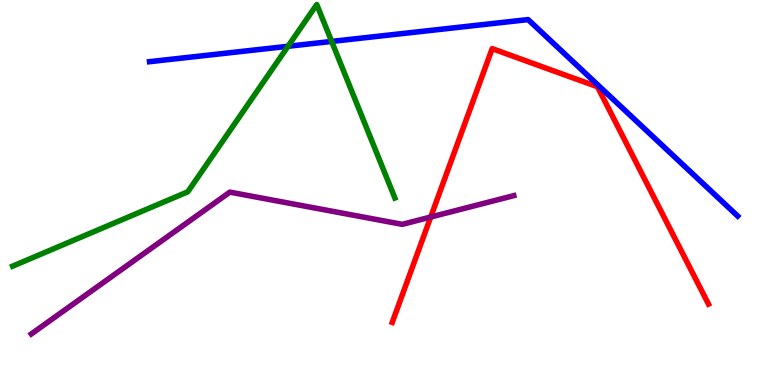[{'lines': ['blue', 'red'], 'intersections': []}, {'lines': ['green', 'red'], 'intersections': []}, {'lines': ['purple', 'red'], 'intersections': [{'x': 5.56, 'y': 4.36}]}, {'lines': ['blue', 'green'], 'intersections': [{'x': 3.72, 'y': 8.8}, {'x': 4.28, 'y': 8.92}]}, {'lines': ['blue', 'purple'], 'intersections': []}, {'lines': ['green', 'purple'], 'intersections': []}]